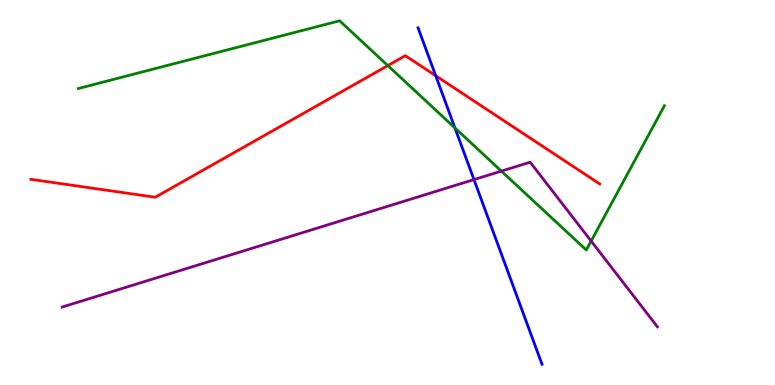[{'lines': ['blue', 'red'], 'intersections': [{'x': 5.62, 'y': 8.03}]}, {'lines': ['green', 'red'], 'intersections': [{'x': 5.0, 'y': 8.3}]}, {'lines': ['purple', 'red'], 'intersections': []}, {'lines': ['blue', 'green'], 'intersections': [{'x': 5.87, 'y': 6.68}]}, {'lines': ['blue', 'purple'], 'intersections': [{'x': 6.12, 'y': 5.34}]}, {'lines': ['green', 'purple'], 'intersections': [{'x': 6.47, 'y': 5.56}, {'x': 7.63, 'y': 3.74}]}]